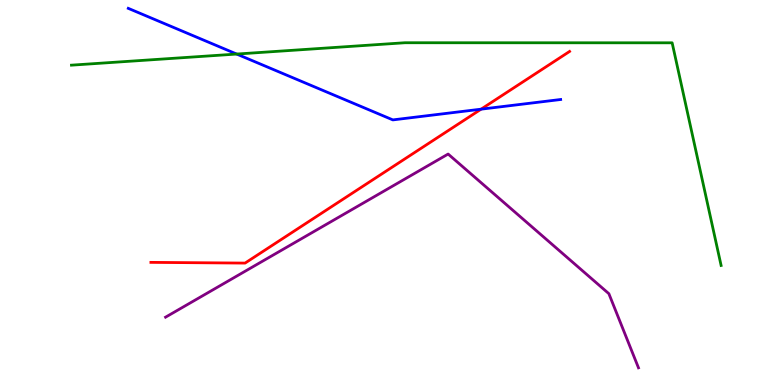[{'lines': ['blue', 'red'], 'intersections': [{'x': 6.21, 'y': 7.16}]}, {'lines': ['green', 'red'], 'intersections': []}, {'lines': ['purple', 'red'], 'intersections': []}, {'lines': ['blue', 'green'], 'intersections': [{'x': 3.05, 'y': 8.6}]}, {'lines': ['blue', 'purple'], 'intersections': []}, {'lines': ['green', 'purple'], 'intersections': []}]